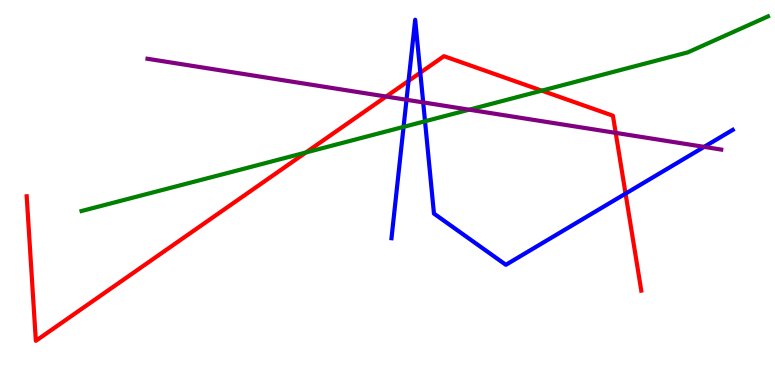[{'lines': ['blue', 'red'], 'intersections': [{'x': 5.27, 'y': 7.9}, {'x': 5.42, 'y': 8.11}, {'x': 8.07, 'y': 4.97}]}, {'lines': ['green', 'red'], 'intersections': [{'x': 3.95, 'y': 6.04}, {'x': 6.99, 'y': 7.65}]}, {'lines': ['purple', 'red'], 'intersections': [{'x': 4.98, 'y': 7.49}, {'x': 7.94, 'y': 6.55}]}, {'lines': ['blue', 'green'], 'intersections': [{'x': 5.21, 'y': 6.7}, {'x': 5.48, 'y': 6.85}]}, {'lines': ['blue', 'purple'], 'intersections': [{'x': 5.25, 'y': 7.41}, {'x': 5.46, 'y': 7.34}, {'x': 9.09, 'y': 6.19}]}, {'lines': ['green', 'purple'], 'intersections': [{'x': 6.05, 'y': 7.15}]}]